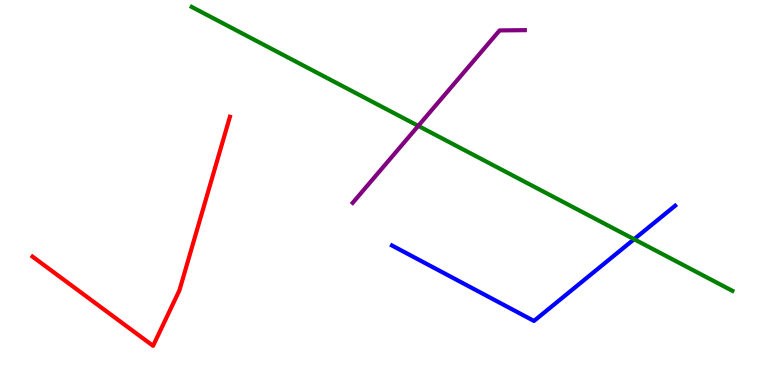[{'lines': ['blue', 'red'], 'intersections': []}, {'lines': ['green', 'red'], 'intersections': []}, {'lines': ['purple', 'red'], 'intersections': []}, {'lines': ['blue', 'green'], 'intersections': [{'x': 8.18, 'y': 3.79}]}, {'lines': ['blue', 'purple'], 'intersections': []}, {'lines': ['green', 'purple'], 'intersections': [{'x': 5.4, 'y': 6.73}]}]